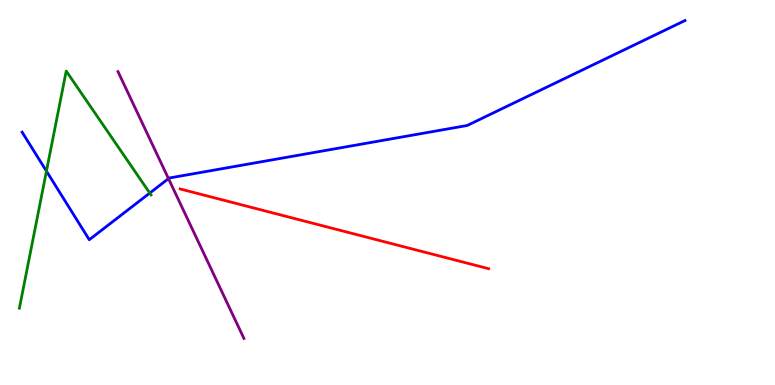[{'lines': ['blue', 'red'], 'intersections': []}, {'lines': ['green', 'red'], 'intersections': []}, {'lines': ['purple', 'red'], 'intersections': []}, {'lines': ['blue', 'green'], 'intersections': [{'x': 0.599, 'y': 5.55}, {'x': 1.93, 'y': 4.99}]}, {'lines': ['blue', 'purple'], 'intersections': [{'x': 2.17, 'y': 5.36}]}, {'lines': ['green', 'purple'], 'intersections': []}]